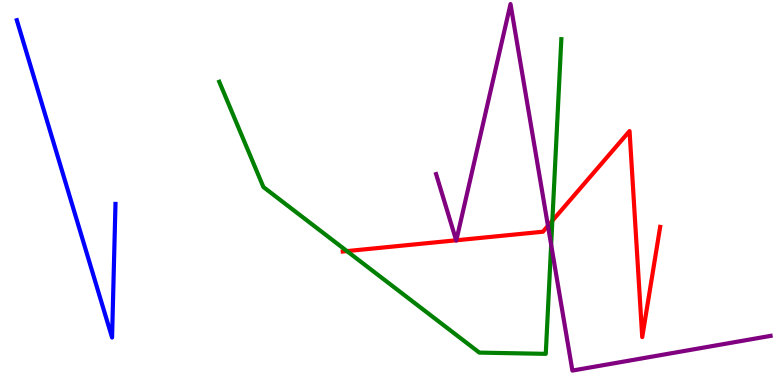[{'lines': ['blue', 'red'], 'intersections': []}, {'lines': ['green', 'red'], 'intersections': [{'x': 4.48, 'y': 3.48}, {'x': 7.13, 'y': 4.27}]}, {'lines': ['purple', 'red'], 'intersections': [{'x': 5.89, 'y': 3.76}, {'x': 5.89, 'y': 3.76}, {'x': 7.07, 'y': 4.13}]}, {'lines': ['blue', 'green'], 'intersections': []}, {'lines': ['blue', 'purple'], 'intersections': []}, {'lines': ['green', 'purple'], 'intersections': [{'x': 7.11, 'y': 3.64}]}]